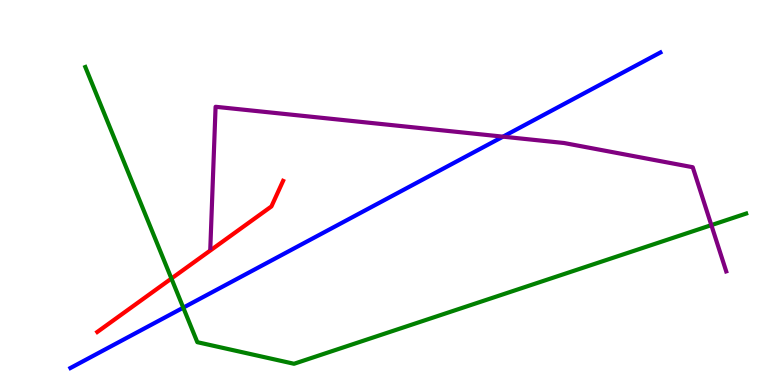[{'lines': ['blue', 'red'], 'intersections': []}, {'lines': ['green', 'red'], 'intersections': [{'x': 2.21, 'y': 2.77}]}, {'lines': ['purple', 'red'], 'intersections': []}, {'lines': ['blue', 'green'], 'intersections': [{'x': 2.36, 'y': 2.01}]}, {'lines': ['blue', 'purple'], 'intersections': [{'x': 6.49, 'y': 6.45}]}, {'lines': ['green', 'purple'], 'intersections': [{'x': 9.18, 'y': 4.15}]}]